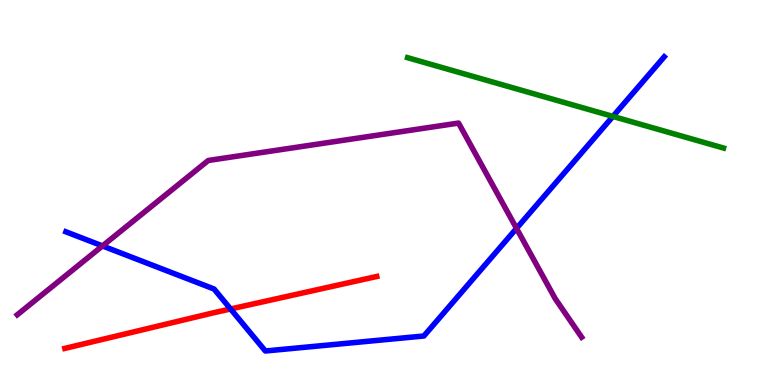[{'lines': ['blue', 'red'], 'intersections': [{'x': 2.98, 'y': 1.97}]}, {'lines': ['green', 'red'], 'intersections': []}, {'lines': ['purple', 'red'], 'intersections': []}, {'lines': ['blue', 'green'], 'intersections': [{'x': 7.91, 'y': 6.98}]}, {'lines': ['blue', 'purple'], 'intersections': [{'x': 1.32, 'y': 3.61}, {'x': 6.66, 'y': 4.07}]}, {'lines': ['green', 'purple'], 'intersections': []}]